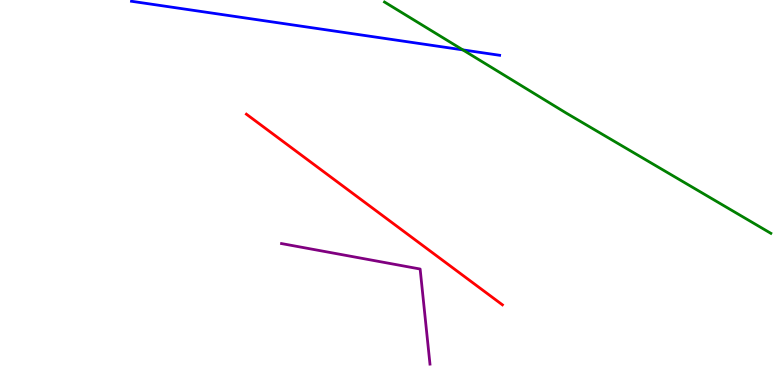[{'lines': ['blue', 'red'], 'intersections': []}, {'lines': ['green', 'red'], 'intersections': []}, {'lines': ['purple', 'red'], 'intersections': []}, {'lines': ['blue', 'green'], 'intersections': [{'x': 5.97, 'y': 8.7}]}, {'lines': ['blue', 'purple'], 'intersections': []}, {'lines': ['green', 'purple'], 'intersections': []}]